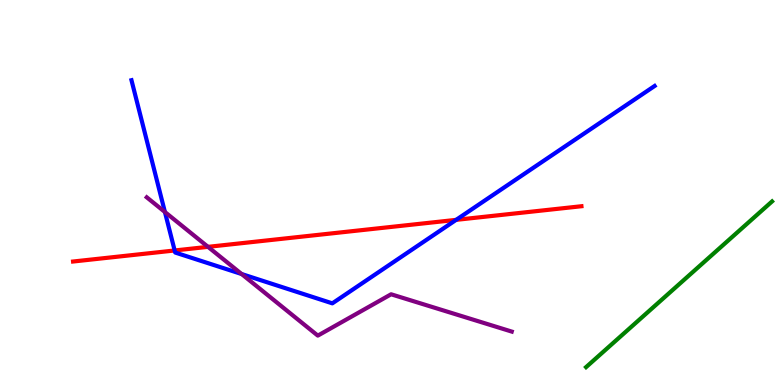[{'lines': ['blue', 'red'], 'intersections': [{'x': 2.25, 'y': 3.49}, {'x': 5.89, 'y': 4.29}]}, {'lines': ['green', 'red'], 'intersections': []}, {'lines': ['purple', 'red'], 'intersections': [{'x': 2.68, 'y': 3.59}]}, {'lines': ['blue', 'green'], 'intersections': []}, {'lines': ['blue', 'purple'], 'intersections': [{'x': 2.13, 'y': 4.49}, {'x': 3.12, 'y': 2.88}]}, {'lines': ['green', 'purple'], 'intersections': []}]